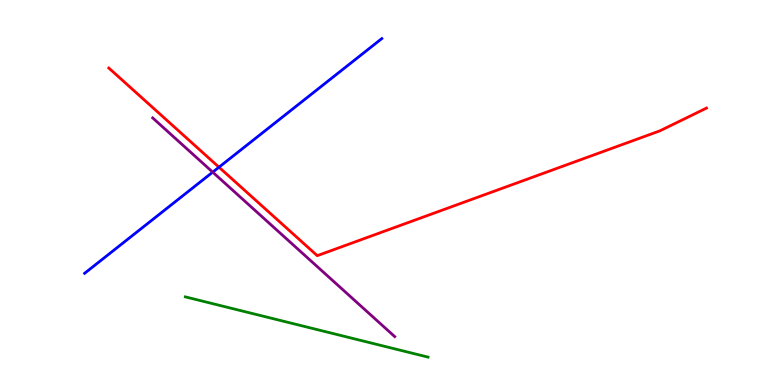[{'lines': ['blue', 'red'], 'intersections': [{'x': 2.83, 'y': 5.66}]}, {'lines': ['green', 'red'], 'intersections': []}, {'lines': ['purple', 'red'], 'intersections': []}, {'lines': ['blue', 'green'], 'intersections': []}, {'lines': ['blue', 'purple'], 'intersections': [{'x': 2.74, 'y': 5.53}]}, {'lines': ['green', 'purple'], 'intersections': []}]